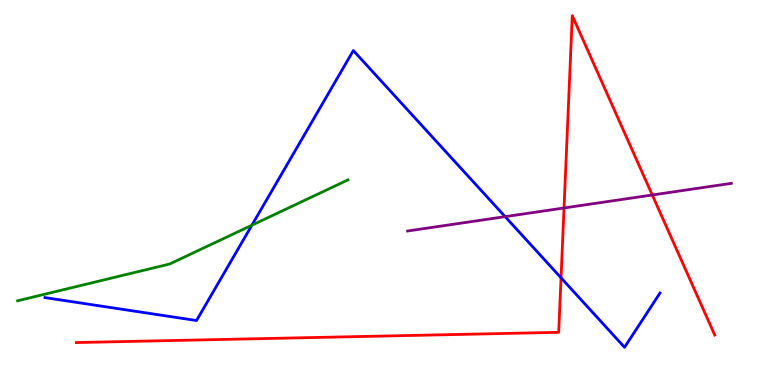[{'lines': ['blue', 'red'], 'intersections': [{'x': 7.24, 'y': 2.78}]}, {'lines': ['green', 'red'], 'intersections': []}, {'lines': ['purple', 'red'], 'intersections': [{'x': 7.28, 'y': 4.6}, {'x': 8.42, 'y': 4.94}]}, {'lines': ['blue', 'green'], 'intersections': [{'x': 3.25, 'y': 4.15}]}, {'lines': ['blue', 'purple'], 'intersections': [{'x': 6.52, 'y': 4.37}]}, {'lines': ['green', 'purple'], 'intersections': []}]